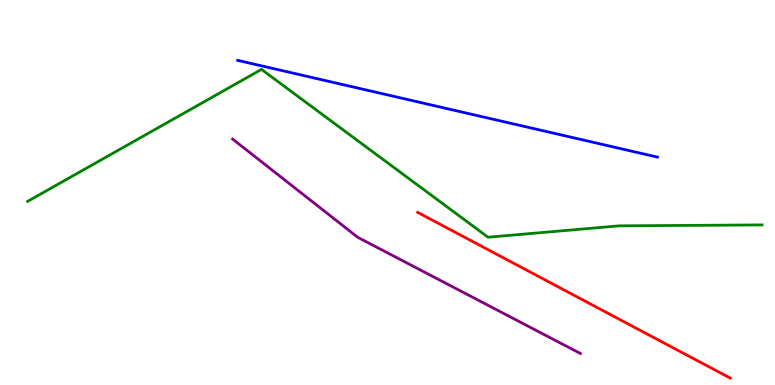[{'lines': ['blue', 'red'], 'intersections': []}, {'lines': ['green', 'red'], 'intersections': []}, {'lines': ['purple', 'red'], 'intersections': []}, {'lines': ['blue', 'green'], 'intersections': []}, {'lines': ['blue', 'purple'], 'intersections': []}, {'lines': ['green', 'purple'], 'intersections': []}]